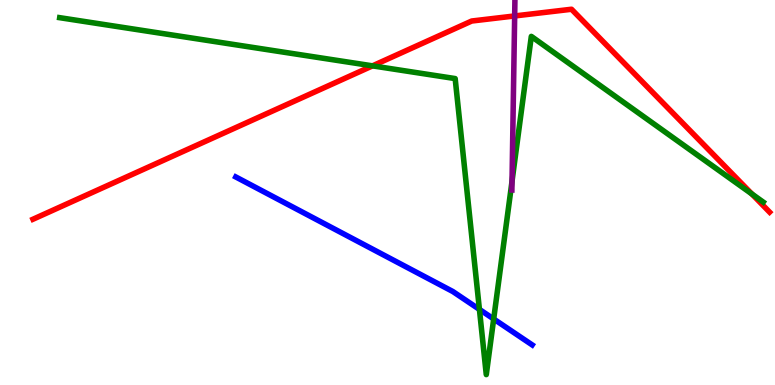[{'lines': ['blue', 'red'], 'intersections': []}, {'lines': ['green', 'red'], 'intersections': [{'x': 4.81, 'y': 8.29}, {'x': 9.7, 'y': 4.96}]}, {'lines': ['purple', 'red'], 'intersections': [{'x': 6.64, 'y': 9.59}]}, {'lines': ['blue', 'green'], 'intersections': [{'x': 6.19, 'y': 1.96}, {'x': 6.37, 'y': 1.71}]}, {'lines': ['blue', 'purple'], 'intersections': []}, {'lines': ['green', 'purple'], 'intersections': [{'x': 6.61, 'y': 5.29}]}]